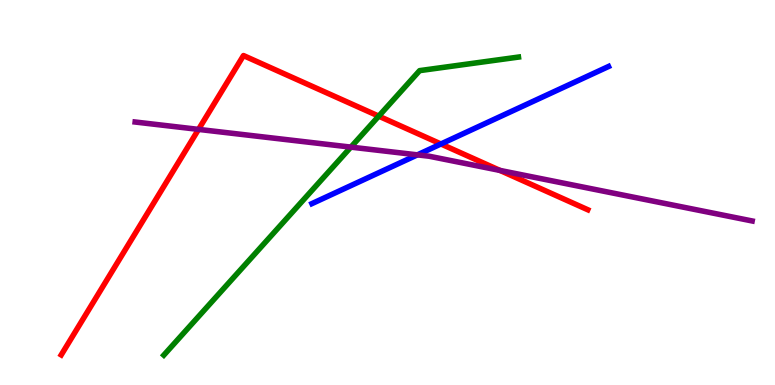[{'lines': ['blue', 'red'], 'intersections': [{'x': 5.69, 'y': 6.26}]}, {'lines': ['green', 'red'], 'intersections': [{'x': 4.89, 'y': 6.98}]}, {'lines': ['purple', 'red'], 'intersections': [{'x': 2.56, 'y': 6.64}, {'x': 6.45, 'y': 5.57}]}, {'lines': ['blue', 'green'], 'intersections': []}, {'lines': ['blue', 'purple'], 'intersections': [{'x': 5.39, 'y': 5.98}]}, {'lines': ['green', 'purple'], 'intersections': [{'x': 4.53, 'y': 6.18}]}]